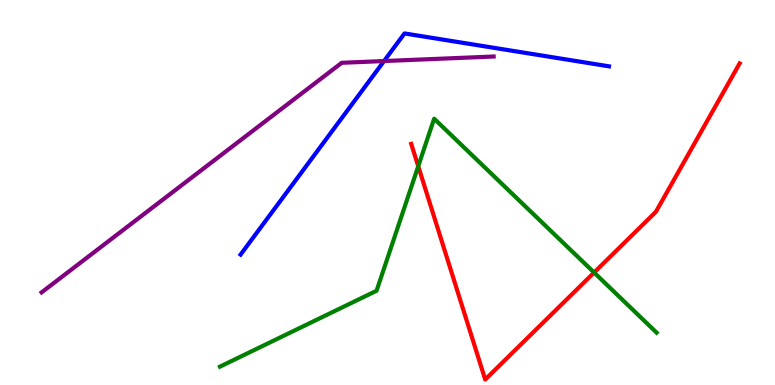[{'lines': ['blue', 'red'], 'intersections': []}, {'lines': ['green', 'red'], 'intersections': [{'x': 5.4, 'y': 5.68}, {'x': 7.67, 'y': 2.92}]}, {'lines': ['purple', 'red'], 'intersections': []}, {'lines': ['blue', 'green'], 'intersections': []}, {'lines': ['blue', 'purple'], 'intersections': [{'x': 4.96, 'y': 8.41}]}, {'lines': ['green', 'purple'], 'intersections': []}]